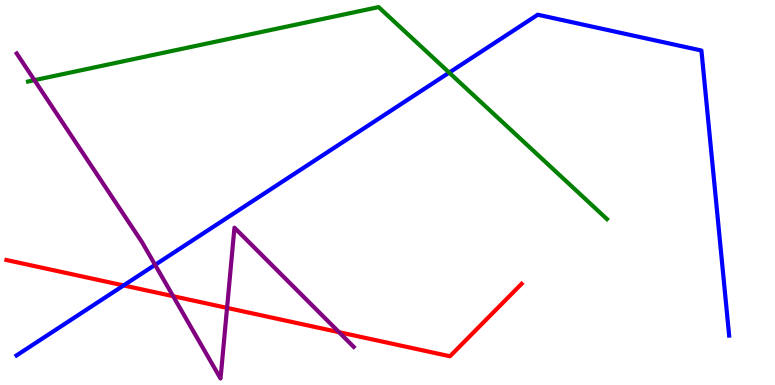[{'lines': ['blue', 'red'], 'intersections': [{'x': 1.6, 'y': 2.59}]}, {'lines': ['green', 'red'], 'intersections': []}, {'lines': ['purple', 'red'], 'intersections': [{'x': 2.23, 'y': 2.31}, {'x': 2.93, 'y': 2.0}, {'x': 4.37, 'y': 1.37}]}, {'lines': ['blue', 'green'], 'intersections': [{'x': 5.8, 'y': 8.11}]}, {'lines': ['blue', 'purple'], 'intersections': [{'x': 2.0, 'y': 3.12}]}, {'lines': ['green', 'purple'], 'intersections': [{'x': 0.444, 'y': 7.92}]}]